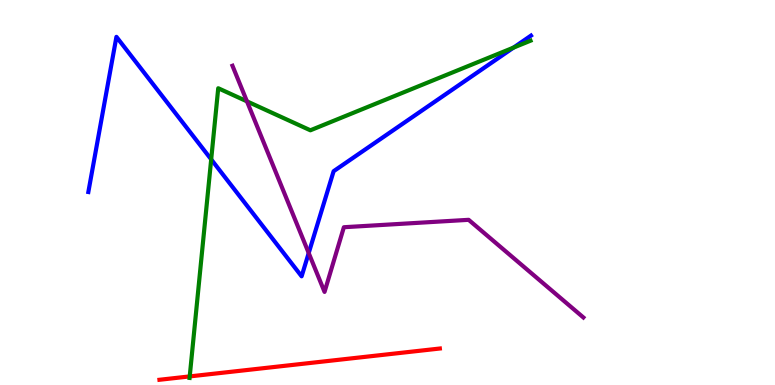[{'lines': ['blue', 'red'], 'intersections': []}, {'lines': ['green', 'red'], 'intersections': [{'x': 2.45, 'y': 0.223}]}, {'lines': ['purple', 'red'], 'intersections': []}, {'lines': ['blue', 'green'], 'intersections': [{'x': 2.73, 'y': 5.86}, {'x': 6.63, 'y': 8.76}]}, {'lines': ['blue', 'purple'], 'intersections': [{'x': 3.98, 'y': 3.43}]}, {'lines': ['green', 'purple'], 'intersections': [{'x': 3.19, 'y': 7.37}]}]